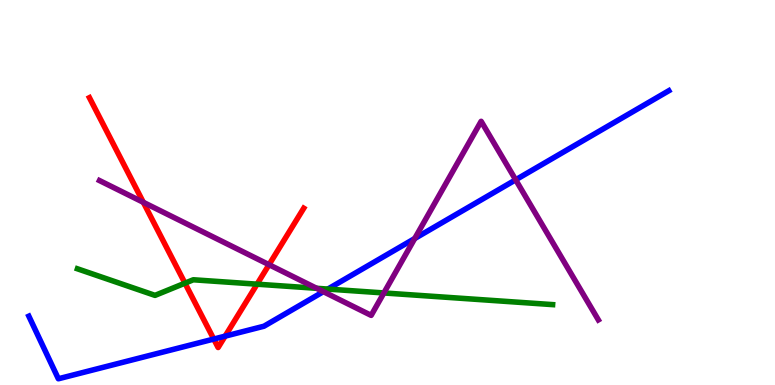[{'lines': ['blue', 'red'], 'intersections': [{'x': 2.76, 'y': 1.19}, {'x': 2.9, 'y': 1.27}]}, {'lines': ['green', 'red'], 'intersections': [{'x': 2.39, 'y': 2.64}, {'x': 3.32, 'y': 2.62}]}, {'lines': ['purple', 'red'], 'intersections': [{'x': 1.85, 'y': 4.75}, {'x': 3.47, 'y': 3.12}]}, {'lines': ['blue', 'green'], 'intersections': [{'x': 4.23, 'y': 2.49}]}, {'lines': ['blue', 'purple'], 'intersections': [{'x': 4.17, 'y': 2.42}, {'x': 5.35, 'y': 3.8}, {'x': 6.65, 'y': 5.33}]}, {'lines': ['green', 'purple'], 'intersections': [{'x': 4.09, 'y': 2.51}, {'x': 4.95, 'y': 2.39}]}]